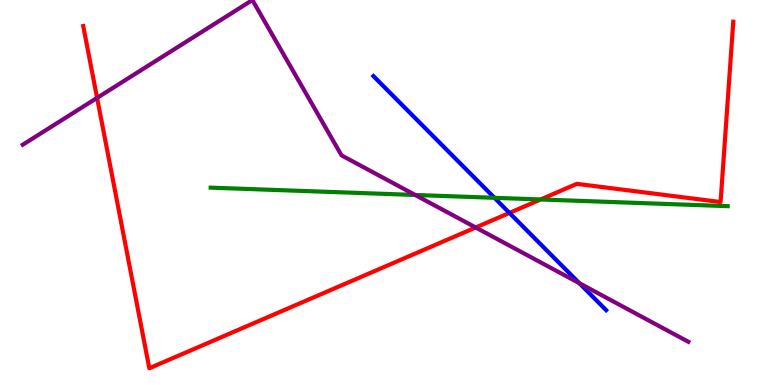[{'lines': ['blue', 'red'], 'intersections': [{'x': 6.57, 'y': 4.47}]}, {'lines': ['green', 'red'], 'intersections': [{'x': 6.98, 'y': 4.82}]}, {'lines': ['purple', 'red'], 'intersections': [{'x': 1.25, 'y': 7.46}, {'x': 6.14, 'y': 4.09}]}, {'lines': ['blue', 'green'], 'intersections': [{'x': 6.38, 'y': 4.86}]}, {'lines': ['blue', 'purple'], 'intersections': [{'x': 7.48, 'y': 2.64}]}, {'lines': ['green', 'purple'], 'intersections': [{'x': 5.36, 'y': 4.94}]}]